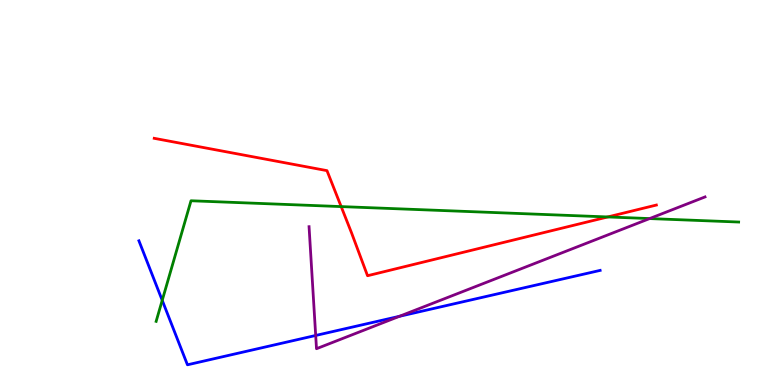[{'lines': ['blue', 'red'], 'intersections': []}, {'lines': ['green', 'red'], 'intersections': [{'x': 4.4, 'y': 4.63}, {'x': 7.84, 'y': 4.36}]}, {'lines': ['purple', 'red'], 'intersections': []}, {'lines': ['blue', 'green'], 'intersections': [{'x': 2.09, 'y': 2.2}]}, {'lines': ['blue', 'purple'], 'intersections': [{'x': 4.07, 'y': 1.29}, {'x': 5.15, 'y': 1.78}]}, {'lines': ['green', 'purple'], 'intersections': [{'x': 8.38, 'y': 4.32}]}]